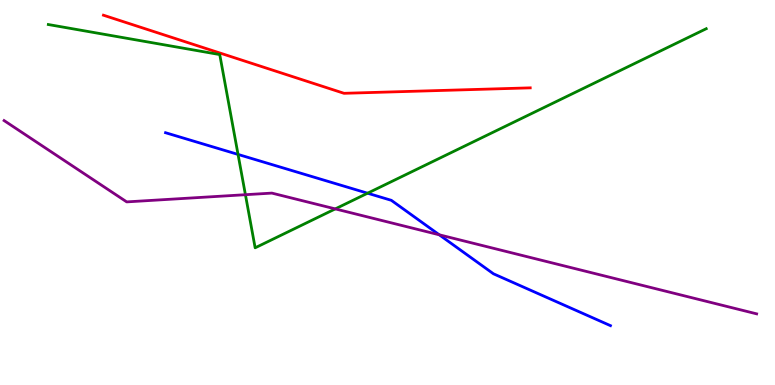[{'lines': ['blue', 'red'], 'intersections': []}, {'lines': ['green', 'red'], 'intersections': []}, {'lines': ['purple', 'red'], 'intersections': []}, {'lines': ['blue', 'green'], 'intersections': [{'x': 3.07, 'y': 5.99}, {'x': 4.74, 'y': 4.98}]}, {'lines': ['blue', 'purple'], 'intersections': [{'x': 5.67, 'y': 3.9}]}, {'lines': ['green', 'purple'], 'intersections': [{'x': 3.17, 'y': 4.94}, {'x': 4.33, 'y': 4.57}]}]